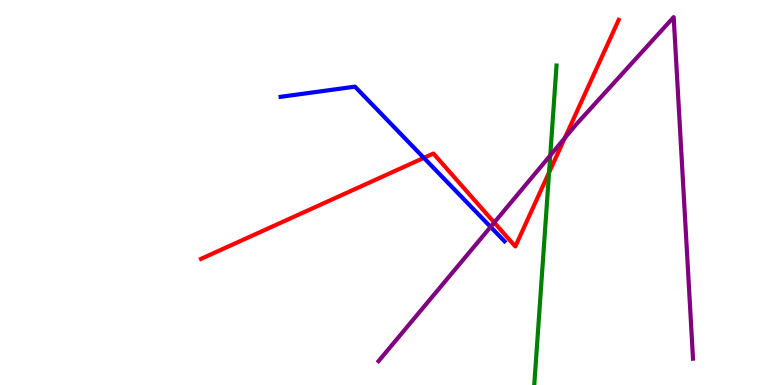[{'lines': ['blue', 'red'], 'intersections': [{'x': 5.47, 'y': 5.9}]}, {'lines': ['green', 'red'], 'intersections': [{'x': 7.08, 'y': 5.52}]}, {'lines': ['purple', 'red'], 'intersections': [{'x': 6.38, 'y': 4.22}, {'x': 7.29, 'y': 6.42}]}, {'lines': ['blue', 'green'], 'intersections': []}, {'lines': ['blue', 'purple'], 'intersections': [{'x': 6.33, 'y': 4.11}]}, {'lines': ['green', 'purple'], 'intersections': [{'x': 7.1, 'y': 5.96}]}]